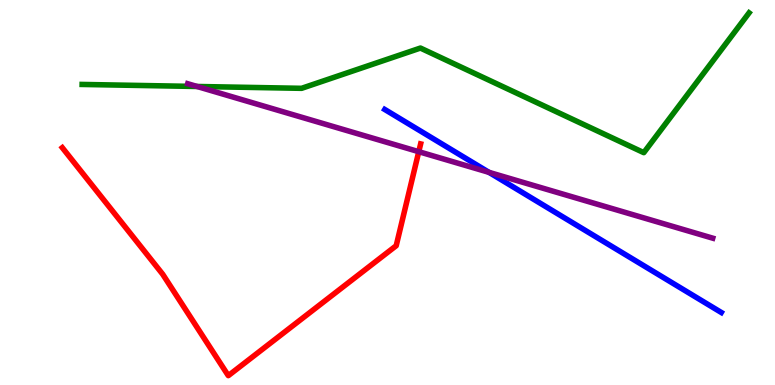[{'lines': ['blue', 'red'], 'intersections': []}, {'lines': ['green', 'red'], 'intersections': []}, {'lines': ['purple', 'red'], 'intersections': [{'x': 5.4, 'y': 6.06}]}, {'lines': ['blue', 'green'], 'intersections': []}, {'lines': ['blue', 'purple'], 'intersections': [{'x': 6.31, 'y': 5.52}]}, {'lines': ['green', 'purple'], 'intersections': [{'x': 2.54, 'y': 7.75}]}]